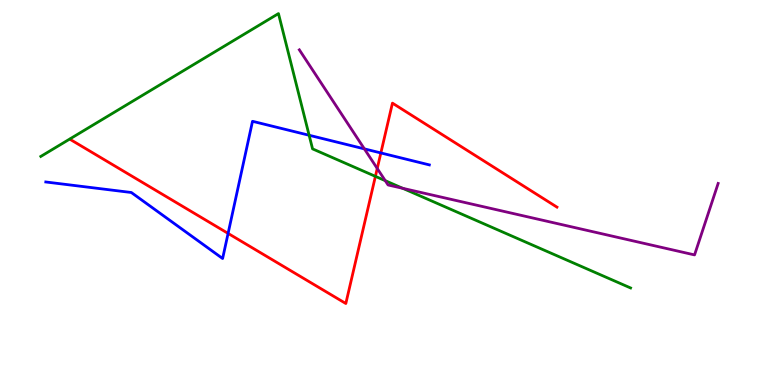[{'lines': ['blue', 'red'], 'intersections': [{'x': 2.94, 'y': 3.94}, {'x': 4.91, 'y': 6.03}]}, {'lines': ['green', 'red'], 'intersections': [{'x': 4.84, 'y': 5.42}]}, {'lines': ['purple', 'red'], 'intersections': [{'x': 4.87, 'y': 5.62}]}, {'lines': ['blue', 'green'], 'intersections': [{'x': 3.99, 'y': 6.49}]}, {'lines': ['blue', 'purple'], 'intersections': [{'x': 4.7, 'y': 6.13}]}, {'lines': ['green', 'purple'], 'intersections': [{'x': 4.97, 'y': 5.31}, {'x': 5.2, 'y': 5.11}]}]